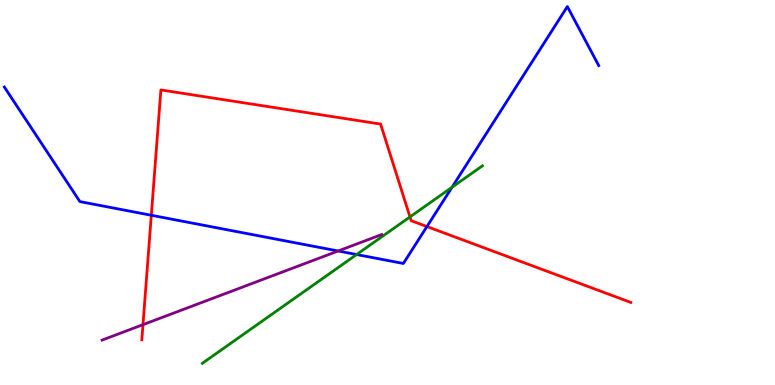[{'lines': ['blue', 'red'], 'intersections': [{'x': 1.95, 'y': 4.41}, {'x': 5.51, 'y': 4.12}]}, {'lines': ['green', 'red'], 'intersections': [{'x': 5.29, 'y': 4.37}]}, {'lines': ['purple', 'red'], 'intersections': [{'x': 1.84, 'y': 1.57}]}, {'lines': ['blue', 'green'], 'intersections': [{'x': 4.6, 'y': 3.39}, {'x': 5.83, 'y': 5.14}]}, {'lines': ['blue', 'purple'], 'intersections': [{'x': 4.36, 'y': 3.48}]}, {'lines': ['green', 'purple'], 'intersections': []}]